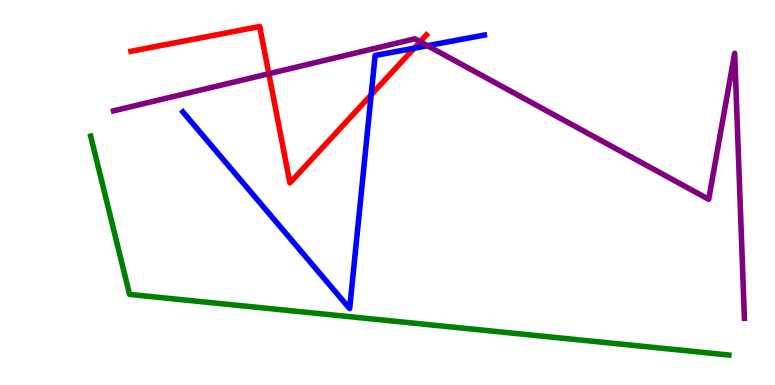[{'lines': ['blue', 'red'], 'intersections': [{'x': 4.79, 'y': 7.54}, {'x': 5.34, 'y': 8.75}]}, {'lines': ['green', 'red'], 'intersections': []}, {'lines': ['purple', 'red'], 'intersections': [{'x': 3.47, 'y': 8.09}, {'x': 5.42, 'y': 8.92}]}, {'lines': ['blue', 'green'], 'intersections': []}, {'lines': ['blue', 'purple'], 'intersections': [{'x': 5.52, 'y': 8.81}]}, {'lines': ['green', 'purple'], 'intersections': []}]